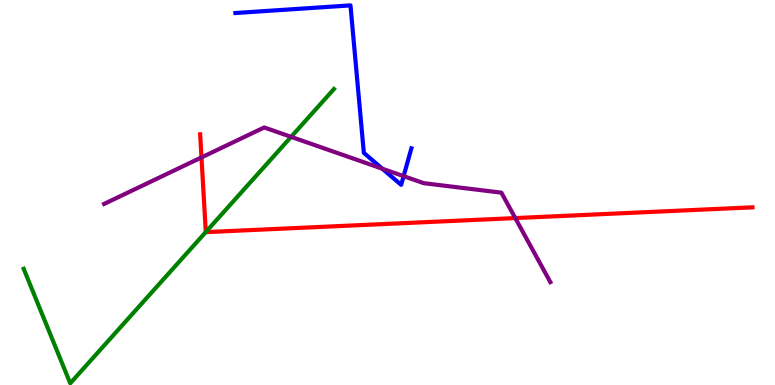[{'lines': ['blue', 'red'], 'intersections': []}, {'lines': ['green', 'red'], 'intersections': [{'x': 2.66, 'y': 3.97}]}, {'lines': ['purple', 'red'], 'intersections': [{'x': 2.6, 'y': 5.91}, {'x': 6.65, 'y': 4.34}]}, {'lines': ['blue', 'green'], 'intersections': []}, {'lines': ['blue', 'purple'], 'intersections': [{'x': 4.93, 'y': 5.62}, {'x': 5.21, 'y': 5.42}]}, {'lines': ['green', 'purple'], 'intersections': [{'x': 3.76, 'y': 6.45}]}]